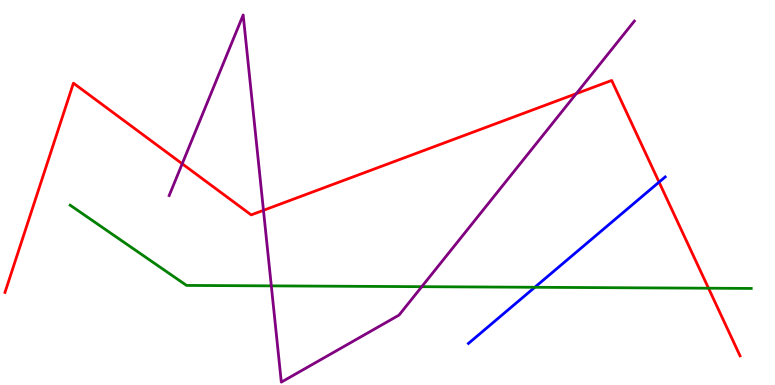[{'lines': ['blue', 'red'], 'intersections': [{'x': 8.5, 'y': 5.27}]}, {'lines': ['green', 'red'], 'intersections': [{'x': 9.14, 'y': 2.51}]}, {'lines': ['purple', 'red'], 'intersections': [{'x': 2.35, 'y': 5.75}, {'x': 3.4, 'y': 4.54}, {'x': 7.44, 'y': 7.57}]}, {'lines': ['blue', 'green'], 'intersections': [{'x': 6.9, 'y': 2.54}]}, {'lines': ['blue', 'purple'], 'intersections': []}, {'lines': ['green', 'purple'], 'intersections': [{'x': 3.5, 'y': 2.57}, {'x': 5.44, 'y': 2.55}]}]